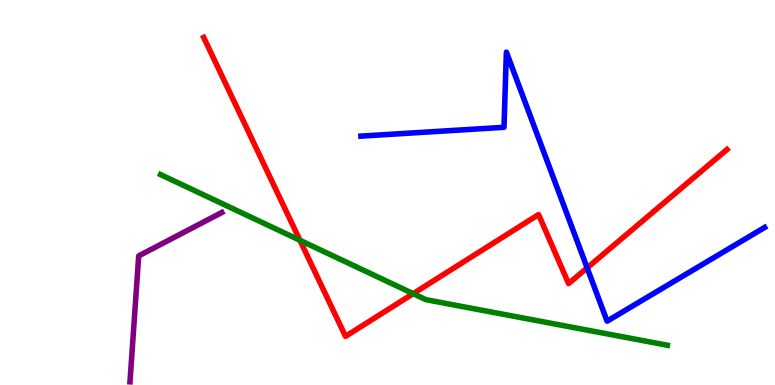[{'lines': ['blue', 'red'], 'intersections': [{'x': 7.58, 'y': 3.04}]}, {'lines': ['green', 'red'], 'intersections': [{'x': 3.87, 'y': 3.76}, {'x': 5.33, 'y': 2.37}]}, {'lines': ['purple', 'red'], 'intersections': []}, {'lines': ['blue', 'green'], 'intersections': []}, {'lines': ['blue', 'purple'], 'intersections': []}, {'lines': ['green', 'purple'], 'intersections': []}]